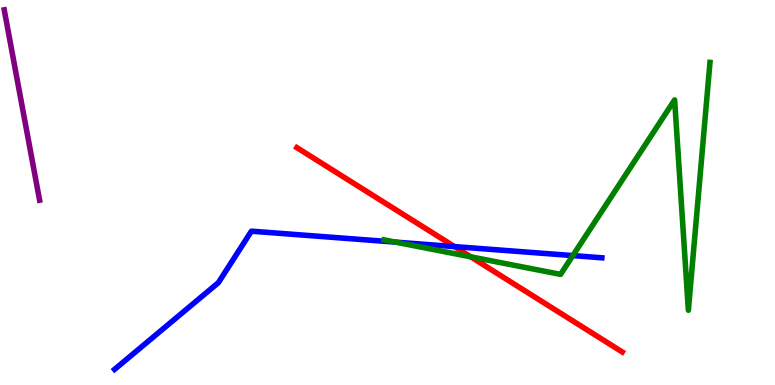[{'lines': ['blue', 'red'], 'intersections': [{'x': 5.86, 'y': 3.59}]}, {'lines': ['green', 'red'], 'intersections': [{'x': 6.07, 'y': 3.33}]}, {'lines': ['purple', 'red'], 'intersections': []}, {'lines': ['blue', 'green'], 'intersections': [{'x': 5.1, 'y': 3.71}, {'x': 7.39, 'y': 3.36}]}, {'lines': ['blue', 'purple'], 'intersections': []}, {'lines': ['green', 'purple'], 'intersections': []}]